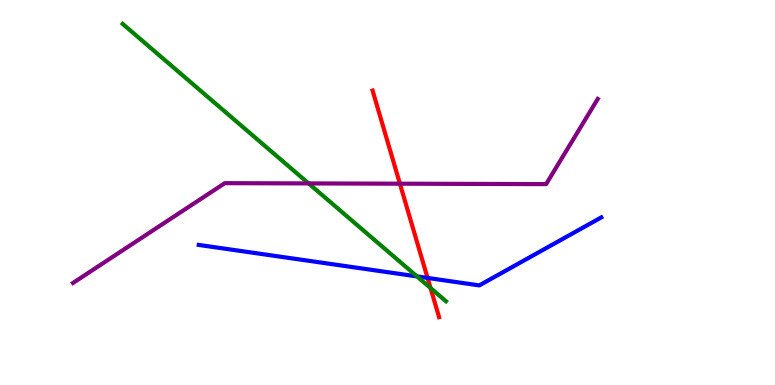[{'lines': ['blue', 'red'], 'intersections': [{'x': 5.52, 'y': 2.78}]}, {'lines': ['green', 'red'], 'intersections': [{'x': 5.56, 'y': 2.52}]}, {'lines': ['purple', 'red'], 'intersections': [{'x': 5.16, 'y': 5.23}]}, {'lines': ['blue', 'green'], 'intersections': [{'x': 5.38, 'y': 2.82}]}, {'lines': ['blue', 'purple'], 'intersections': []}, {'lines': ['green', 'purple'], 'intersections': [{'x': 3.98, 'y': 5.24}]}]